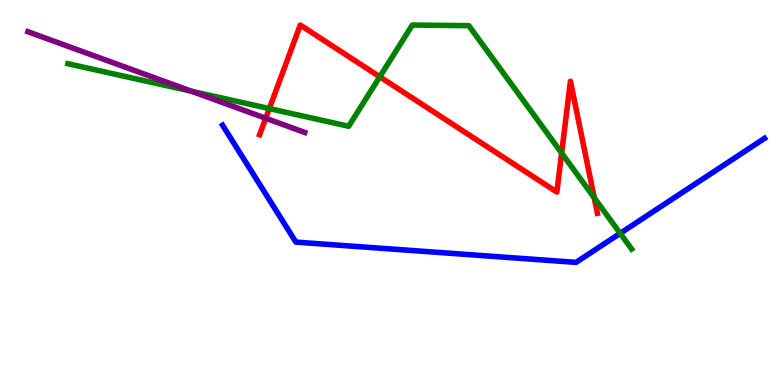[{'lines': ['blue', 'red'], 'intersections': []}, {'lines': ['green', 'red'], 'intersections': [{'x': 3.48, 'y': 7.18}, {'x': 4.9, 'y': 8.01}, {'x': 7.25, 'y': 6.02}, {'x': 7.67, 'y': 4.86}]}, {'lines': ['purple', 'red'], 'intersections': [{'x': 3.43, 'y': 6.93}]}, {'lines': ['blue', 'green'], 'intersections': [{'x': 8.0, 'y': 3.94}]}, {'lines': ['blue', 'purple'], 'intersections': []}, {'lines': ['green', 'purple'], 'intersections': [{'x': 2.47, 'y': 7.63}]}]